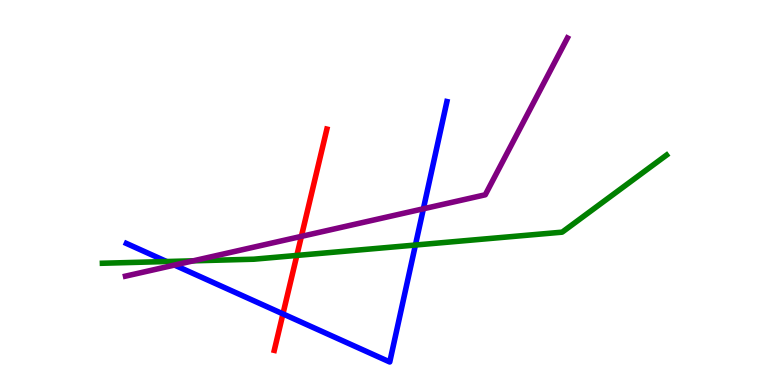[{'lines': ['blue', 'red'], 'intersections': [{'x': 3.65, 'y': 1.85}]}, {'lines': ['green', 'red'], 'intersections': [{'x': 3.83, 'y': 3.37}]}, {'lines': ['purple', 'red'], 'intersections': [{'x': 3.89, 'y': 3.86}]}, {'lines': ['blue', 'green'], 'intersections': [{'x': 2.15, 'y': 3.21}, {'x': 5.36, 'y': 3.64}]}, {'lines': ['blue', 'purple'], 'intersections': [{'x': 2.25, 'y': 3.12}, {'x': 5.46, 'y': 4.58}]}, {'lines': ['green', 'purple'], 'intersections': [{'x': 2.49, 'y': 3.23}]}]